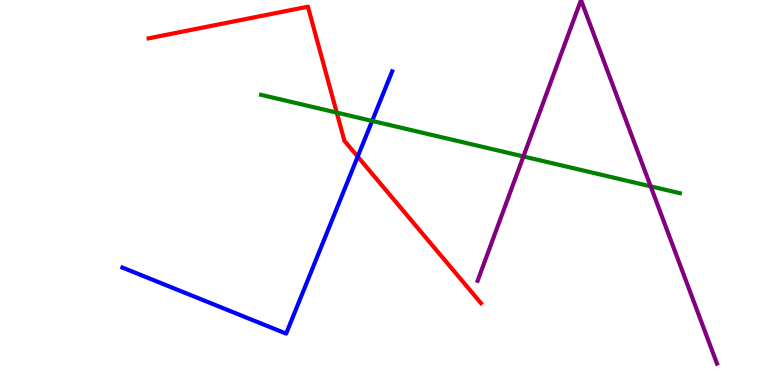[{'lines': ['blue', 'red'], 'intersections': [{'x': 4.62, 'y': 5.93}]}, {'lines': ['green', 'red'], 'intersections': [{'x': 4.34, 'y': 7.08}]}, {'lines': ['purple', 'red'], 'intersections': []}, {'lines': ['blue', 'green'], 'intersections': [{'x': 4.8, 'y': 6.86}]}, {'lines': ['blue', 'purple'], 'intersections': []}, {'lines': ['green', 'purple'], 'intersections': [{'x': 6.75, 'y': 5.94}, {'x': 8.4, 'y': 5.16}]}]